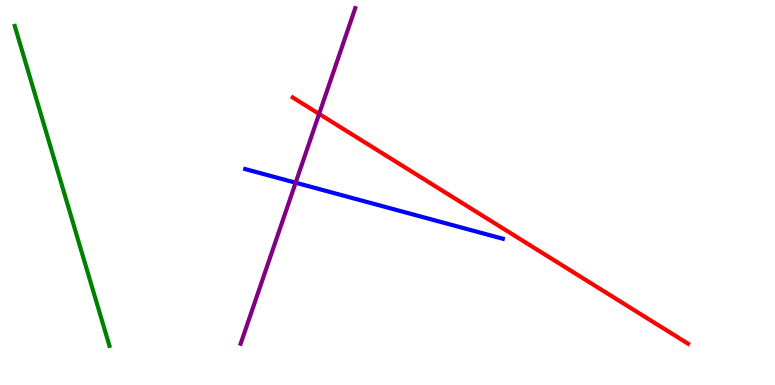[{'lines': ['blue', 'red'], 'intersections': []}, {'lines': ['green', 'red'], 'intersections': []}, {'lines': ['purple', 'red'], 'intersections': [{'x': 4.12, 'y': 7.04}]}, {'lines': ['blue', 'green'], 'intersections': []}, {'lines': ['blue', 'purple'], 'intersections': [{'x': 3.81, 'y': 5.25}]}, {'lines': ['green', 'purple'], 'intersections': []}]